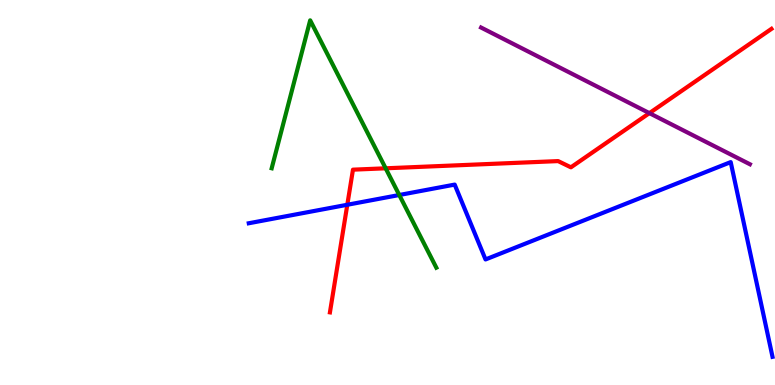[{'lines': ['blue', 'red'], 'intersections': [{'x': 4.48, 'y': 4.68}]}, {'lines': ['green', 'red'], 'intersections': [{'x': 4.98, 'y': 5.63}]}, {'lines': ['purple', 'red'], 'intersections': [{'x': 8.38, 'y': 7.06}]}, {'lines': ['blue', 'green'], 'intersections': [{'x': 5.15, 'y': 4.93}]}, {'lines': ['blue', 'purple'], 'intersections': []}, {'lines': ['green', 'purple'], 'intersections': []}]